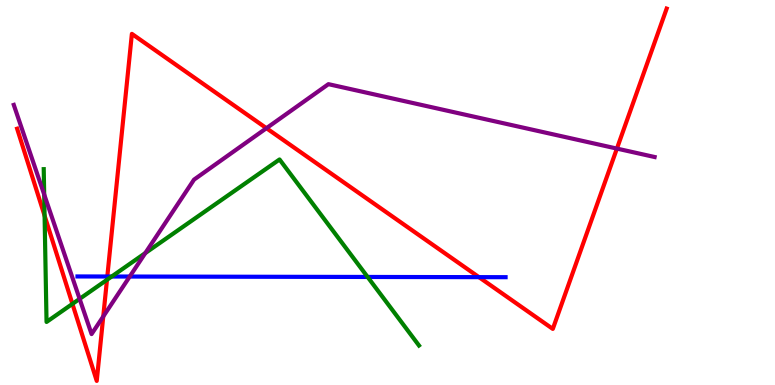[{'lines': ['blue', 'red'], 'intersections': [{'x': 1.38, 'y': 2.82}, {'x': 6.18, 'y': 2.8}]}, {'lines': ['green', 'red'], 'intersections': [{'x': 0.575, 'y': 4.4}, {'x': 0.935, 'y': 2.11}, {'x': 1.38, 'y': 2.73}]}, {'lines': ['purple', 'red'], 'intersections': [{'x': 1.33, 'y': 1.78}, {'x': 3.44, 'y': 6.67}, {'x': 7.96, 'y': 6.14}]}, {'lines': ['blue', 'green'], 'intersections': [{'x': 1.44, 'y': 2.82}, {'x': 4.74, 'y': 2.81}]}, {'lines': ['blue', 'purple'], 'intersections': [{'x': 1.67, 'y': 2.82}]}, {'lines': ['green', 'purple'], 'intersections': [{'x': 0.57, 'y': 4.95}, {'x': 1.03, 'y': 2.24}, {'x': 1.87, 'y': 3.43}]}]